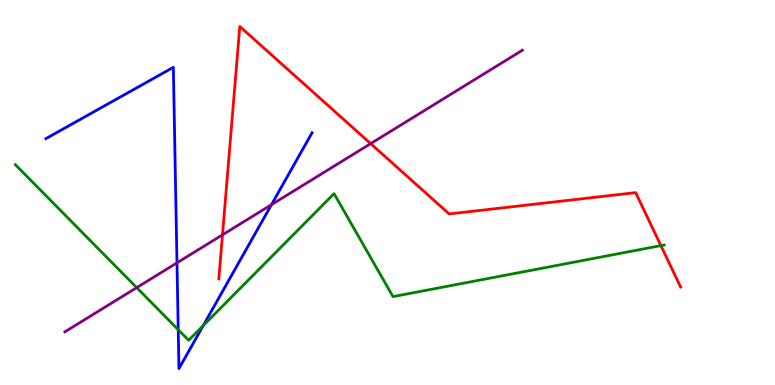[{'lines': ['blue', 'red'], 'intersections': []}, {'lines': ['green', 'red'], 'intersections': [{'x': 8.53, 'y': 3.62}]}, {'lines': ['purple', 'red'], 'intersections': [{'x': 2.87, 'y': 3.9}, {'x': 4.78, 'y': 6.27}]}, {'lines': ['blue', 'green'], 'intersections': [{'x': 2.3, 'y': 1.44}, {'x': 2.62, 'y': 1.54}]}, {'lines': ['blue', 'purple'], 'intersections': [{'x': 2.28, 'y': 3.17}, {'x': 3.5, 'y': 4.68}]}, {'lines': ['green', 'purple'], 'intersections': [{'x': 1.76, 'y': 2.53}]}]